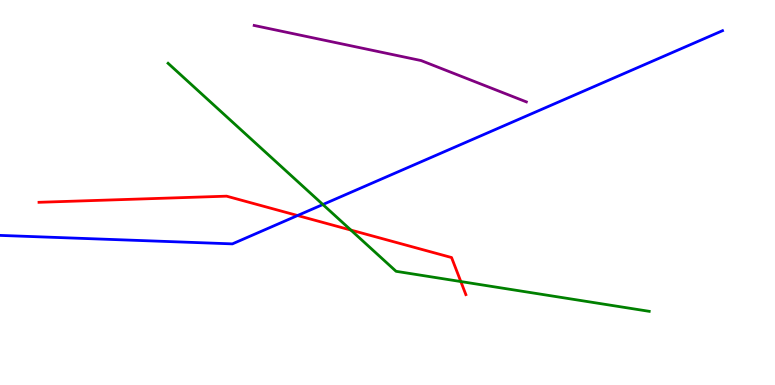[{'lines': ['blue', 'red'], 'intersections': [{'x': 3.84, 'y': 4.4}]}, {'lines': ['green', 'red'], 'intersections': [{'x': 4.53, 'y': 4.02}, {'x': 5.95, 'y': 2.69}]}, {'lines': ['purple', 'red'], 'intersections': []}, {'lines': ['blue', 'green'], 'intersections': [{'x': 4.17, 'y': 4.69}]}, {'lines': ['blue', 'purple'], 'intersections': []}, {'lines': ['green', 'purple'], 'intersections': []}]